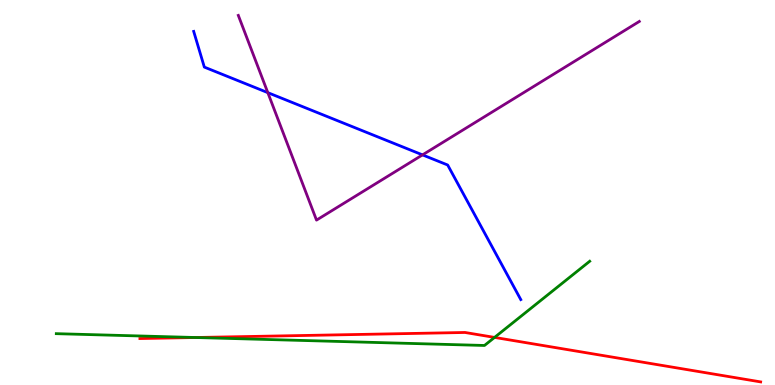[{'lines': ['blue', 'red'], 'intersections': []}, {'lines': ['green', 'red'], 'intersections': [{'x': 2.52, 'y': 1.23}, {'x': 6.38, 'y': 1.24}]}, {'lines': ['purple', 'red'], 'intersections': []}, {'lines': ['blue', 'green'], 'intersections': []}, {'lines': ['blue', 'purple'], 'intersections': [{'x': 3.46, 'y': 7.59}, {'x': 5.45, 'y': 5.98}]}, {'lines': ['green', 'purple'], 'intersections': []}]